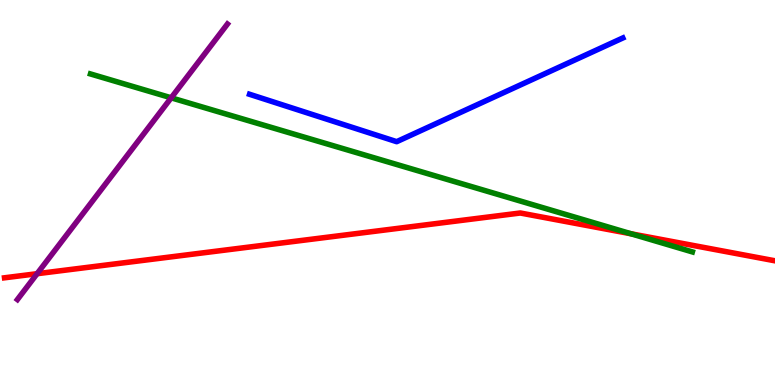[{'lines': ['blue', 'red'], 'intersections': []}, {'lines': ['green', 'red'], 'intersections': [{'x': 8.14, 'y': 3.93}]}, {'lines': ['purple', 'red'], 'intersections': [{'x': 0.479, 'y': 2.89}]}, {'lines': ['blue', 'green'], 'intersections': []}, {'lines': ['blue', 'purple'], 'intersections': []}, {'lines': ['green', 'purple'], 'intersections': [{'x': 2.21, 'y': 7.46}]}]